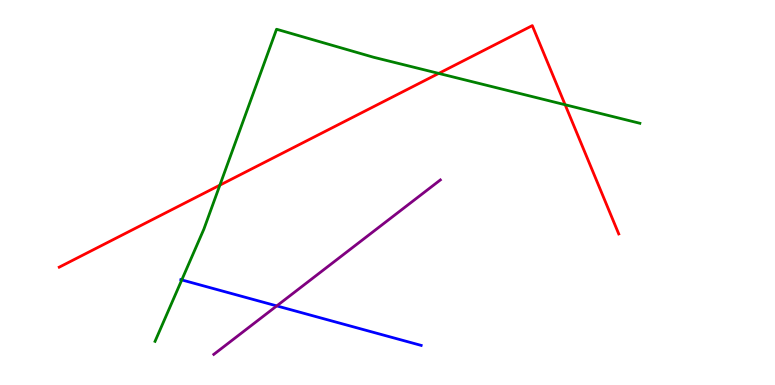[{'lines': ['blue', 'red'], 'intersections': []}, {'lines': ['green', 'red'], 'intersections': [{'x': 2.84, 'y': 5.19}, {'x': 5.66, 'y': 8.09}, {'x': 7.29, 'y': 7.28}]}, {'lines': ['purple', 'red'], 'intersections': []}, {'lines': ['blue', 'green'], 'intersections': [{'x': 2.35, 'y': 2.73}]}, {'lines': ['blue', 'purple'], 'intersections': [{'x': 3.57, 'y': 2.05}]}, {'lines': ['green', 'purple'], 'intersections': []}]